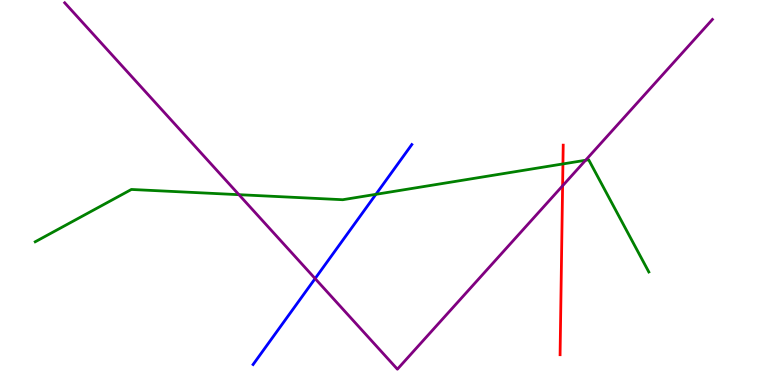[{'lines': ['blue', 'red'], 'intersections': []}, {'lines': ['green', 'red'], 'intersections': [{'x': 7.26, 'y': 5.74}]}, {'lines': ['purple', 'red'], 'intersections': [{'x': 7.26, 'y': 5.17}]}, {'lines': ['blue', 'green'], 'intersections': [{'x': 4.85, 'y': 4.95}]}, {'lines': ['blue', 'purple'], 'intersections': [{'x': 4.07, 'y': 2.76}]}, {'lines': ['green', 'purple'], 'intersections': [{'x': 3.08, 'y': 4.94}, {'x': 7.56, 'y': 5.84}]}]